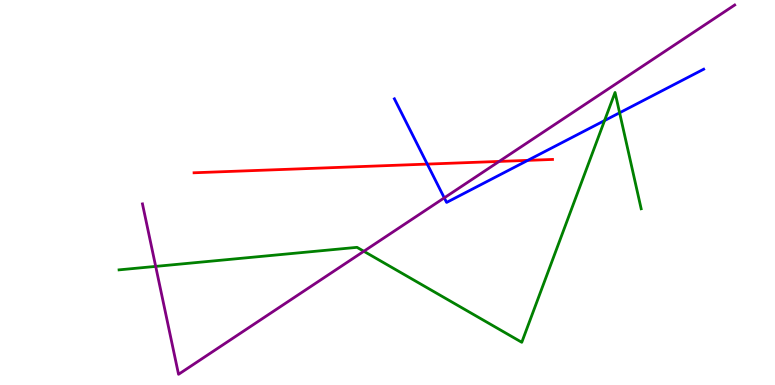[{'lines': ['blue', 'red'], 'intersections': [{'x': 5.51, 'y': 5.74}, {'x': 6.81, 'y': 5.83}]}, {'lines': ['green', 'red'], 'intersections': []}, {'lines': ['purple', 'red'], 'intersections': [{'x': 6.44, 'y': 5.81}]}, {'lines': ['blue', 'green'], 'intersections': [{'x': 7.8, 'y': 6.87}, {'x': 7.99, 'y': 7.07}]}, {'lines': ['blue', 'purple'], 'intersections': [{'x': 5.73, 'y': 4.86}]}, {'lines': ['green', 'purple'], 'intersections': [{'x': 2.01, 'y': 3.08}, {'x': 4.69, 'y': 3.47}]}]